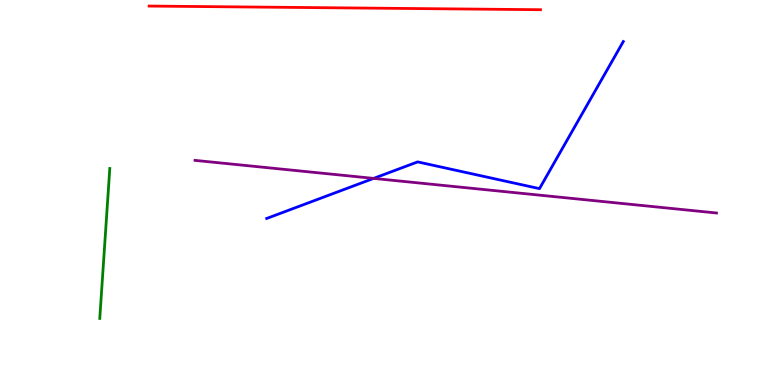[{'lines': ['blue', 'red'], 'intersections': []}, {'lines': ['green', 'red'], 'intersections': []}, {'lines': ['purple', 'red'], 'intersections': []}, {'lines': ['blue', 'green'], 'intersections': []}, {'lines': ['blue', 'purple'], 'intersections': [{'x': 4.82, 'y': 5.37}]}, {'lines': ['green', 'purple'], 'intersections': []}]